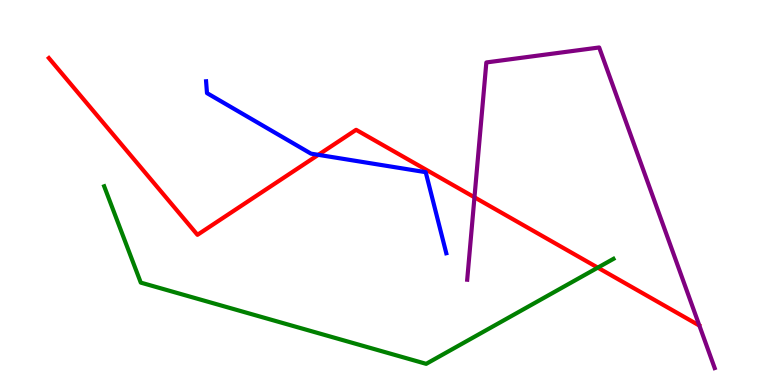[{'lines': ['blue', 'red'], 'intersections': [{'x': 4.11, 'y': 5.98}]}, {'lines': ['green', 'red'], 'intersections': [{'x': 7.71, 'y': 3.05}]}, {'lines': ['purple', 'red'], 'intersections': [{'x': 6.12, 'y': 4.88}]}, {'lines': ['blue', 'green'], 'intersections': []}, {'lines': ['blue', 'purple'], 'intersections': []}, {'lines': ['green', 'purple'], 'intersections': []}]